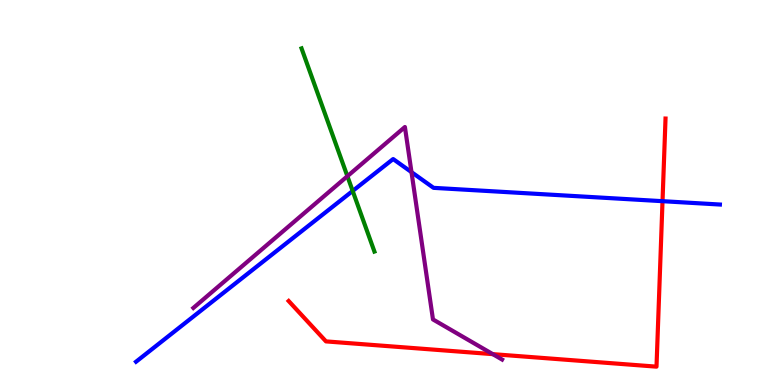[{'lines': ['blue', 'red'], 'intersections': [{'x': 8.55, 'y': 4.77}]}, {'lines': ['green', 'red'], 'intersections': []}, {'lines': ['purple', 'red'], 'intersections': [{'x': 6.36, 'y': 0.802}]}, {'lines': ['blue', 'green'], 'intersections': [{'x': 4.55, 'y': 5.04}]}, {'lines': ['blue', 'purple'], 'intersections': [{'x': 5.31, 'y': 5.53}]}, {'lines': ['green', 'purple'], 'intersections': [{'x': 4.48, 'y': 5.42}]}]